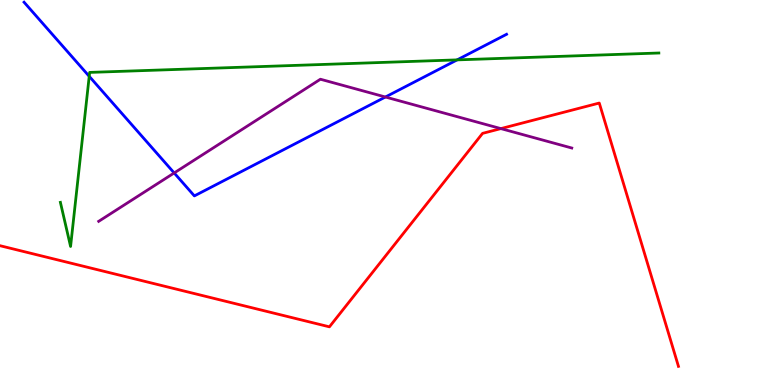[{'lines': ['blue', 'red'], 'intersections': []}, {'lines': ['green', 'red'], 'intersections': []}, {'lines': ['purple', 'red'], 'intersections': [{'x': 6.46, 'y': 6.66}]}, {'lines': ['blue', 'green'], 'intersections': [{'x': 1.15, 'y': 8.02}, {'x': 5.9, 'y': 8.44}]}, {'lines': ['blue', 'purple'], 'intersections': [{'x': 2.25, 'y': 5.51}, {'x': 4.97, 'y': 7.48}]}, {'lines': ['green', 'purple'], 'intersections': []}]